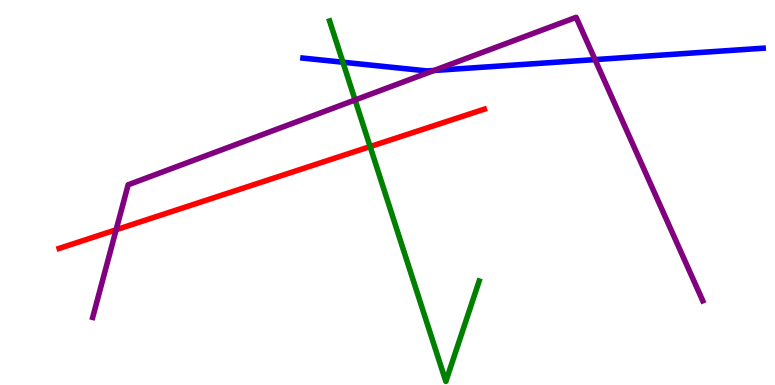[{'lines': ['blue', 'red'], 'intersections': []}, {'lines': ['green', 'red'], 'intersections': [{'x': 4.78, 'y': 6.19}]}, {'lines': ['purple', 'red'], 'intersections': [{'x': 1.5, 'y': 4.03}]}, {'lines': ['blue', 'green'], 'intersections': [{'x': 4.42, 'y': 8.38}]}, {'lines': ['blue', 'purple'], 'intersections': [{'x': 5.6, 'y': 8.17}, {'x': 7.68, 'y': 8.45}]}, {'lines': ['green', 'purple'], 'intersections': [{'x': 4.58, 'y': 7.4}]}]